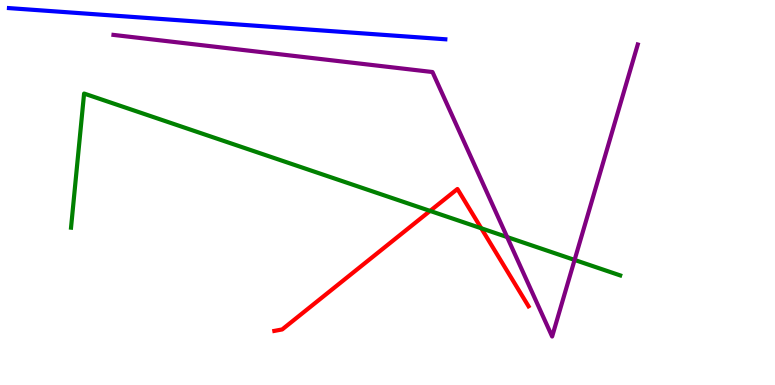[{'lines': ['blue', 'red'], 'intersections': []}, {'lines': ['green', 'red'], 'intersections': [{'x': 5.55, 'y': 4.52}, {'x': 6.21, 'y': 4.07}]}, {'lines': ['purple', 'red'], 'intersections': []}, {'lines': ['blue', 'green'], 'intersections': []}, {'lines': ['blue', 'purple'], 'intersections': []}, {'lines': ['green', 'purple'], 'intersections': [{'x': 6.54, 'y': 3.84}, {'x': 7.41, 'y': 3.25}]}]